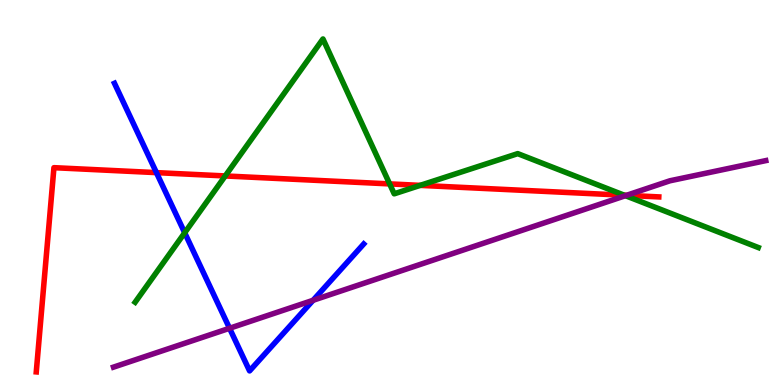[{'lines': ['blue', 'red'], 'intersections': [{'x': 2.02, 'y': 5.52}]}, {'lines': ['green', 'red'], 'intersections': [{'x': 2.91, 'y': 5.43}, {'x': 5.03, 'y': 5.22}, {'x': 5.42, 'y': 5.19}, {'x': 8.06, 'y': 4.93}]}, {'lines': ['purple', 'red'], 'intersections': [{'x': 8.08, 'y': 4.93}]}, {'lines': ['blue', 'green'], 'intersections': [{'x': 2.38, 'y': 3.95}]}, {'lines': ['blue', 'purple'], 'intersections': [{'x': 2.96, 'y': 1.47}, {'x': 4.04, 'y': 2.2}]}, {'lines': ['green', 'purple'], 'intersections': [{'x': 8.07, 'y': 4.92}]}]